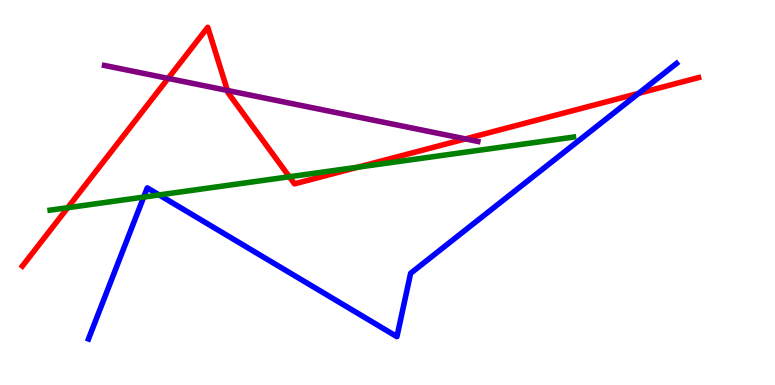[{'lines': ['blue', 'red'], 'intersections': [{'x': 8.24, 'y': 7.58}]}, {'lines': ['green', 'red'], 'intersections': [{'x': 0.874, 'y': 4.61}, {'x': 3.73, 'y': 5.41}, {'x': 4.62, 'y': 5.66}]}, {'lines': ['purple', 'red'], 'intersections': [{'x': 2.17, 'y': 7.96}, {'x': 2.93, 'y': 7.65}, {'x': 6.01, 'y': 6.39}]}, {'lines': ['blue', 'green'], 'intersections': [{'x': 1.85, 'y': 4.88}, {'x': 2.05, 'y': 4.94}]}, {'lines': ['blue', 'purple'], 'intersections': []}, {'lines': ['green', 'purple'], 'intersections': []}]